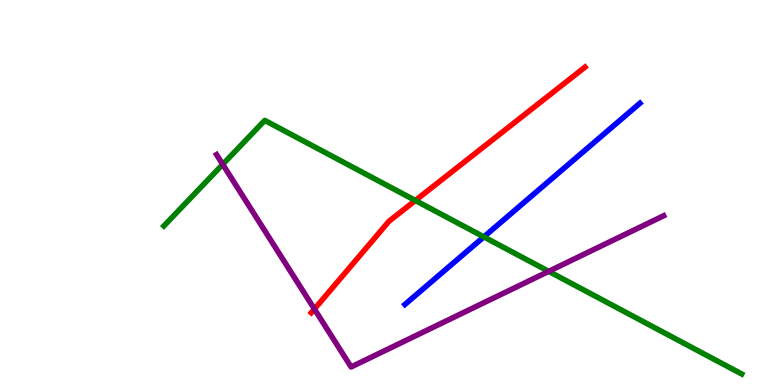[{'lines': ['blue', 'red'], 'intersections': []}, {'lines': ['green', 'red'], 'intersections': [{'x': 5.36, 'y': 4.79}]}, {'lines': ['purple', 'red'], 'intersections': [{'x': 4.06, 'y': 1.97}]}, {'lines': ['blue', 'green'], 'intersections': [{'x': 6.24, 'y': 3.85}]}, {'lines': ['blue', 'purple'], 'intersections': []}, {'lines': ['green', 'purple'], 'intersections': [{'x': 2.87, 'y': 5.73}, {'x': 7.08, 'y': 2.95}]}]